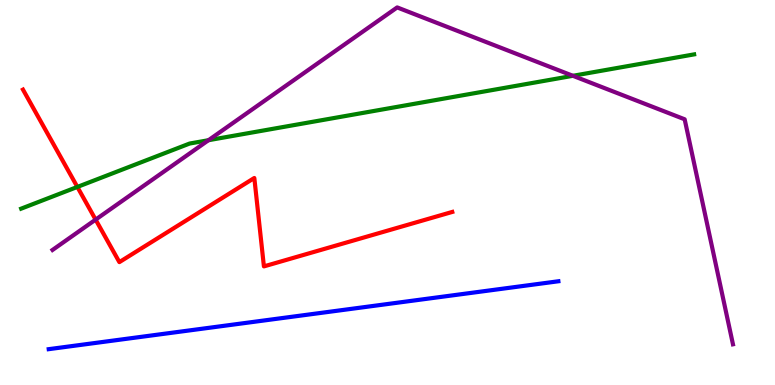[{'lines': ['blue', 'red'], 'intersections': []}, {'lines': ['green', 'red'], 'intersections': [{'x': 0.998, 'y': 5.14}]}, {'lines': ['purple', 'red'], 'intersections': [{'x': 1.23, 'y': 4.3}]}, {'lines': ['blue', 'green'], 'intersections': []}, {'lines': ['blue', 'purple'], 'intersections': []}, {'lines': ['green', 'purple'], 'intersections': [{'x': 2.69, 'y': 6.36}, {'x': 7.39, 'y': 8.03}]}]